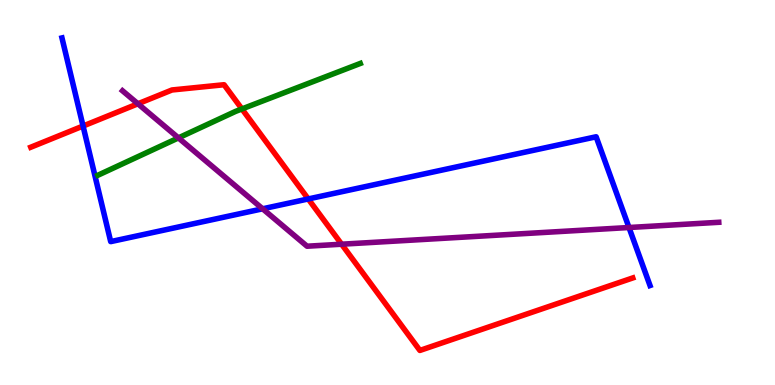[{'lines': ['blue', 'red'], 'intersections': [{'x': 1.07, 'y': 6.73}, {'x': 3.98, 'y': 4.83}]}, {'lines': ['green', 'red'], 'intersections': [{'x': 3.12, 'y': 7.17}]}, {'lines': ['purple', 'red'], 'intersections': [{'x': 1.78, 'y': 7.3}, {'x': 4.41, 'y': 3.66}]}, {'lines': ['blue', 'green'], 'intersections': []}, {'lines': ['blue', 'purple'], 'intersections': [{'x': 3.39, 'y': 4.58}, {'x': 8.12, 'y': 4.09}]}, {'lines': ['green', 'purple'], 'intersections': [{'x': 2.3, 'y': 6.42}]}]